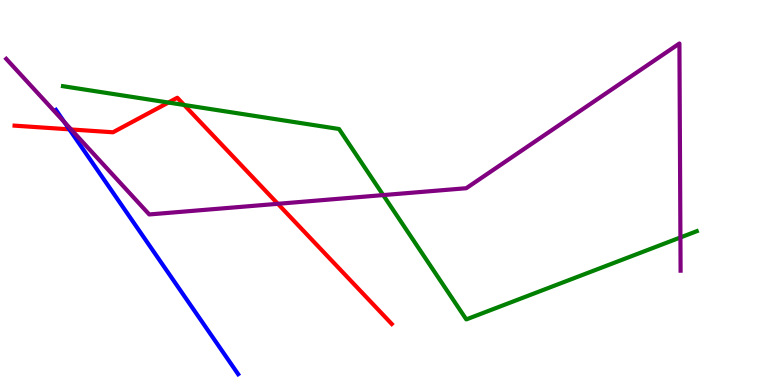[{'lines': ['blue', 'red'], 'intersections': [{'x': 0.895, 'y': 6.64}]}, {'lines': ['green', 'red'], 'intersections': [{'x': 2.17, 'y': 7.34}, {'x': 2.38, 'y': 7.27}]}, {'lines': ['purple', 'red'], 'intersections': [{'x': 0.918, 'y': 6.64}, {'x': 3.59, 'y': 4.71}]}, {'lines': ['blue', 'green'], 'intersections': []}, {'lines': ['blue', 'purple'], 'intersections': [{'x': 0.83, 'y': 6.83}]}, {'lines': ['green', 'purple'], 'intersections': [{'x': 4.94, 'y': 4.93}, {'x': 8.78, 'y': 3.83}]}]